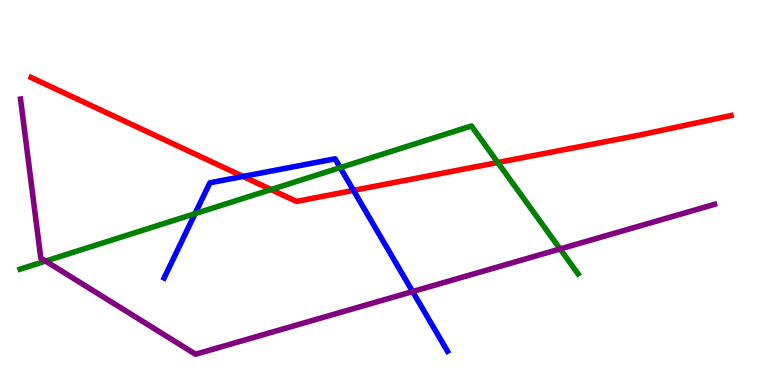[{'lines': ['blue', 'red'], 'intersections': [{'x': 3.14, 'y': 5.42}, {'x': 4.56, 'y': 5.05}]}, {'lines': ['green', 'red'], 'intersections': [{'x': 3.5, 'y': 5.08}, {'x': 6.42, 'y': 5.78}]}, {'lines': ['purple', 'red'], 'intersections': []}, {'lines': ['blue', 'green'], 'intersections': [{'x': 2.52, 'y': 4.45}, {'x': 4.39, 'y': 5.65}]}, {'lines': ['blue', 'purple'], 'intersections': [{'x': 5.32, 'y': 2.43}]}, {'lines': ['green', 'purple'], 'intersections': [{'x': 0.588, 'y': 3.22}, {'x': 7.23, 'y': 3.53}]}]